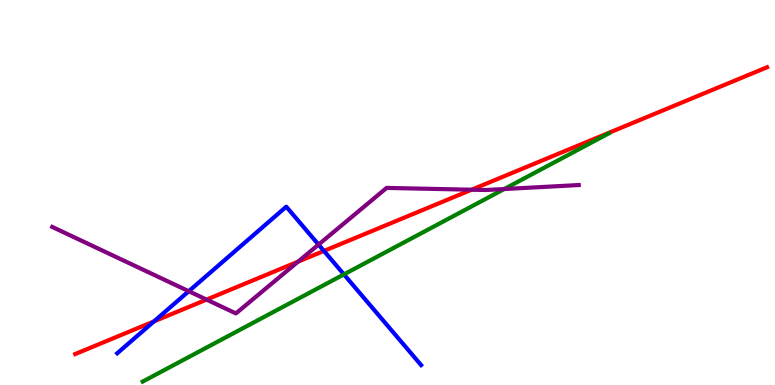[{'lines': ['blue', 'red'], 'intersections': [{'x': 1.99, 'y': 1.65}, {'x': 4.18, 'y': 3.48}]}, {'lines': ['green', 'red'], 'intersections': []}, {'lines': ['purple', 'red'], 'intersections': [{'x': 2.67, 'y': 2.22}, {'x': 3.85, 'y': 3.2}, {'x': 6.09, 'y': 5.07}]}, {'lines': ['blue', 'green'], 'intersections': [{'x': 4.44, 'y': 2.87}]}, {'lines': ['blue', 'purple'], 'intersections': [{'x': 2.44, 'y': 2.44}, {'x': 4.11, 'y': 3.65}]}, {'lines': ['green', 'purple'], 'intersections': [{'x': 6.51, 'y': 5.09}]}]